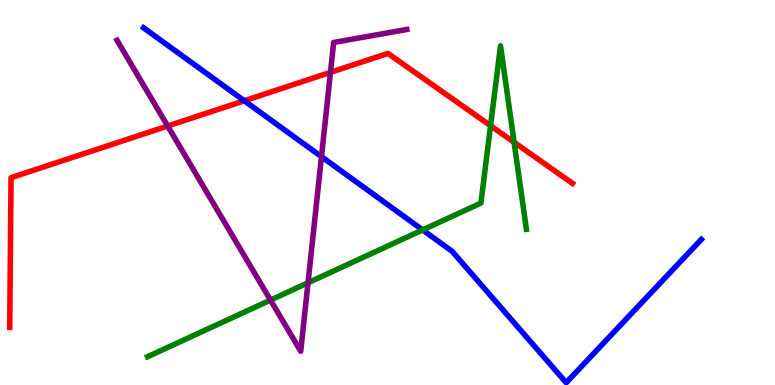[{'lines': ['blue', 'red'], 'intersections': [{'x': 3.15, 'y': 7.38}]}, {'lines': ['green', 'red'], 'intersections': [{'x': 6.33, 'y': 6.74}, {'x': 6.63, 'y': 6.3}]}, {'lines': ['purple', 'red'], 'intersections': [{'x': 2.16, 'y': 6.73}, {'x': 4.26, 'y': 8.12}]}, {'lines': ['blue', 'green'], 'intersections': [{'x': 5.45, 'y': 4.03}]}, {'lines': ['blue', 'purple'], 'intersections': [{'x': 4.15, 'y': 5.93}]}, {'lines': ['green', 'purple'], 'intersections': [{'x': 3.49, 'y': 2.21}, {'x': 3.97, 'y': 2.66}]}]